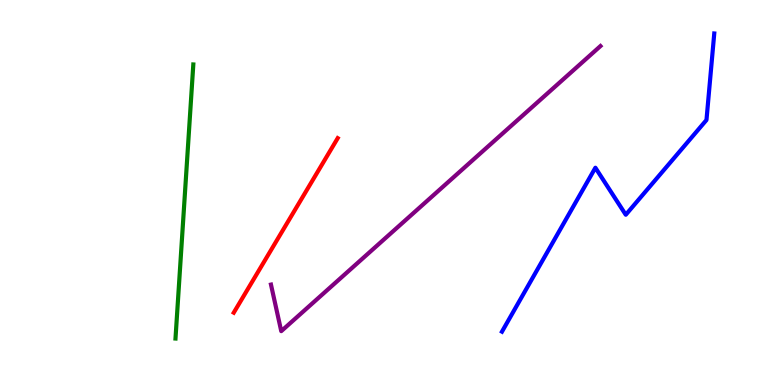[{'lines': ['blue', 'red'], 'intersections': []}, {'lines': ['green', 'red'], 'intersections': []}, {'lines': ['purple', 'red'], 'intersections': []}, {'lines': ['blue', 'green'], 'intersections': []}, {'lines': ['blue', 'purple'], 'intersections': []}, {'lines': ['green', 'purple'], 'intersections': []}]